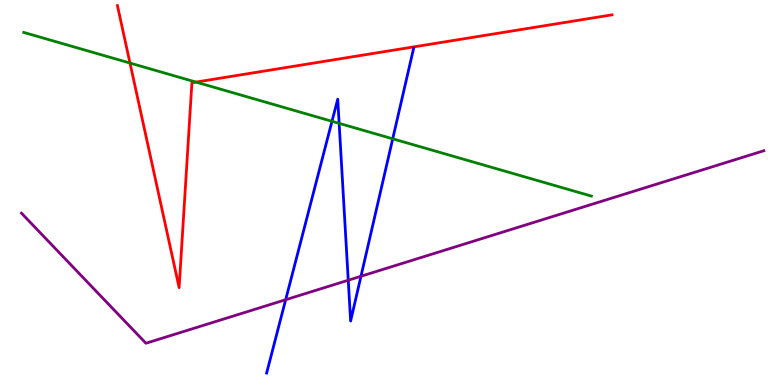[{'lines': ['blue', 'red'], 'intersections': []}, {'lines': ['green', 'red'], 'intersections': [{'x': 1.68, 'y': 8.36}, {'x': 2.53, 'y': 7.87}]}, {'lines': ['purple', 'red'], 'intersections': []}, {'lines': ['blue', 'green'], 'intersections': [{'x': 4.28, 'y': 6.85}, {'x': 4.38, 'y': 6.8}, {'x': 5.07, 'y': 6.39}]}, {'lines': ['blue', 'purple'], 'intersections': [{'x': 3.69, 'y': 2.22}, {'x': 4.49, 'y': 2.72}, {'x': 4.66, 'y': 2.82}]}, {'lines': ['green', 'purple'], 'intersections': []}]